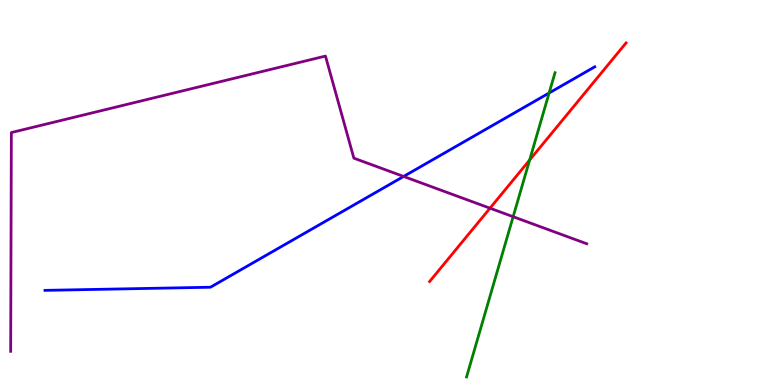[{'lines': ['blue', 'red'], 'intersections': []}, {'lines': ['green', 'red'], 'intersections': [{'x': 6.83, 'y': 5.84}]}, {'lines': ['purple', 'red'], 'intersections': [{'x': 6.32, 'y': 4.59}]}, {'lines': ['blue', 'green'], 'intersections': [{'x': 7.09, 'y': 7.58}]}, {'lines': ['blue', 'purple'], 'intersections': [{'x': 5.21, 'y': 5.42}]}, {'lines': ['green', 'purple'], 'intersections': [{'x': 6.62, 'y': 4.37}]}]